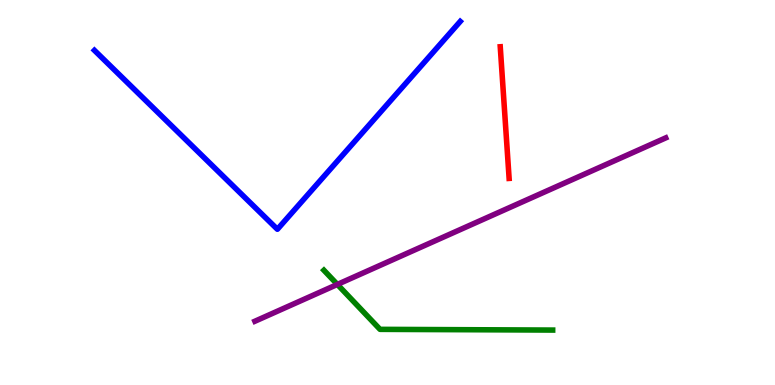[{'lines': ['blue', 'red'], 'intersections': []}, {'lines': ['green', 'red'], 'intersections': []}, {'lines': ['purple', 'red'], 'intersections': []}, {'lines': ['blue', 'green'], 'intersections': []}, {'lines': ['blue', 'purple'], 'intersections': []}, {'lines': ['green', 'purple'], 'intersections': [{'x': 4.35, 'y': 2.61}]}]